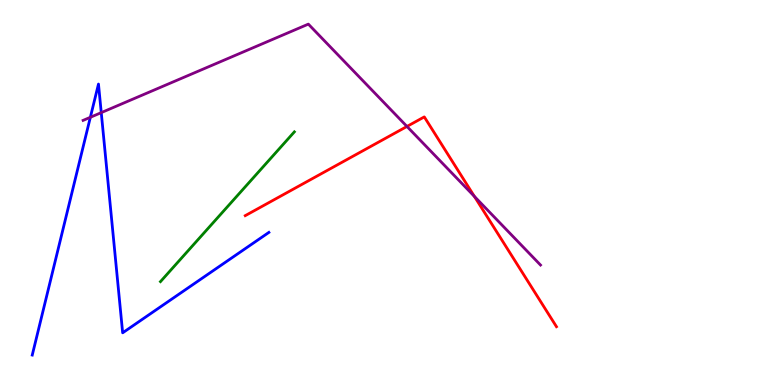[{'lines': ['blue', 'red'], 'intersections': []}, {'lines': ['green', 'red'], 'intersections': []}, {'lines': ['purple', 'red'], 'intersections': [{'x': 5.25, 'y': 6.72}, {'x': 6.12, 'y': 4.9}]}, {'lines': ['blue', 'green'], 'intersections': []}, {'lines': ['blue', 'purple'], 'intersections': [{'x': 1.17, 'y': 6.95}, {'x': 1.31, 'y': 7.07}]}, {'lines': ['green', 'purple'], 'intersections': []}]